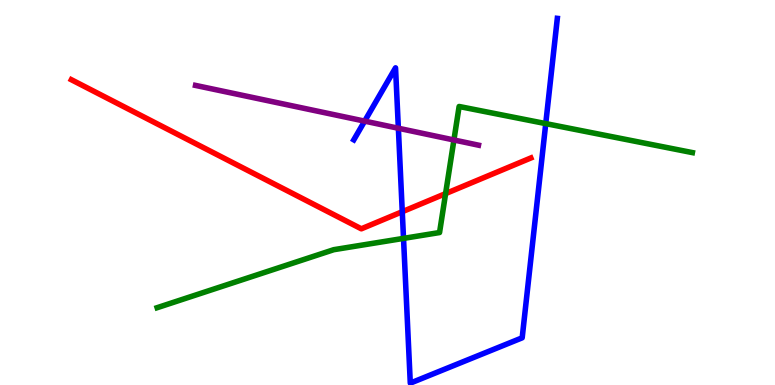[{'lines': ['blue', 'red'], 'intersections': [{'x': 5.19, 'y': 4.5}]}, {'lines': ['green', 'red'], 'intersections': [{'x': 5.75, 'y': 4.97}]}, {'lines': ['purple', 'red'], 'intersections': []}, {'lines': ['blue', 'green'], 'intersections': [{'x': 5.21, 'y': 3.81}, {'x': 7.04, 'y': 6.79}]}, {'lines': ['blue', 'purple'], 'intersections': [{'x': 4.71, 'y': 6.85}, {'x': 5.14, 'y': 6.67}]}, {'lines': ['green', 'purple'], 'intersections': [{'x': 5.86, 'y': 6.36}]}]